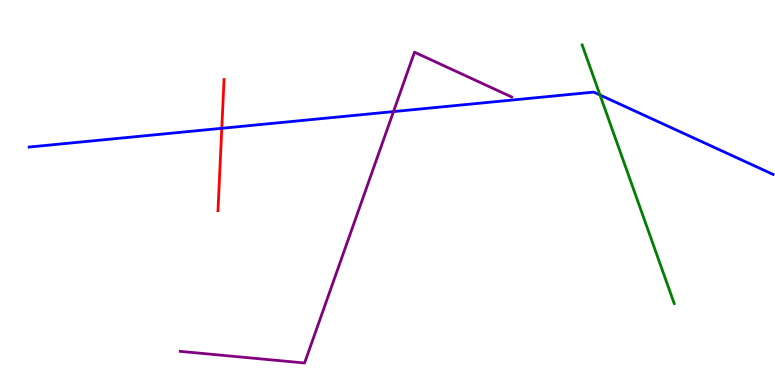[{'lines': ['blue', 'red'], 'intersections': [{'x': 2.86, 'y': 6.67}]}, {'lines': ['green', 'red'], 'intersections': []}, {'lines': ['purple', 'red'], 'intersections': []}, {'lines': ['blue', 'green'], 'intersections': [{'x': 7.74, 'y': 7.53}]}, {'lines': ['blue', 'purple'], 'intersections': [{'x': 5.08, 'y': 7.1}]}, {'lines': ['green', 'purple'], 'intersections': []}]